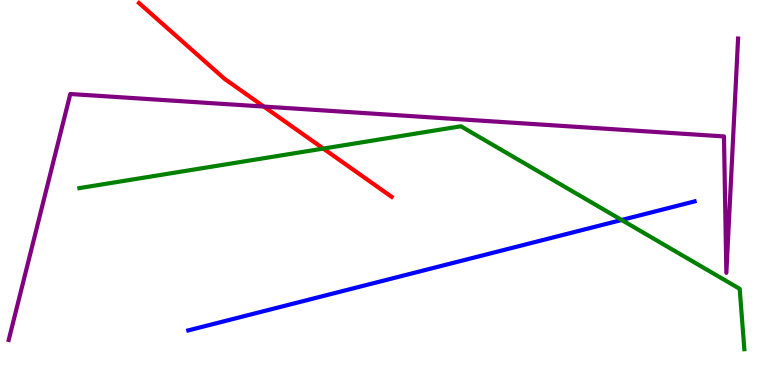[{'lines': ['blue', 'red'], 'intersections': []}, {'lines': ['green', 'red'], 'intersections': [{'x': 4.17, 'y': 6.14}]}, {'lines': ['purple', 'red'], 'intersections': [{'x': 3.4, 'y': 7.23}]}, {'lines': ['blue', 'green'], 'intersections': [{'x': 8.02, 'y': 4.29}]}, {'lines': ['blue', 'purple'], 'intersections': []}, {'lines': ['green', 'purple'], 'intersections': []}]